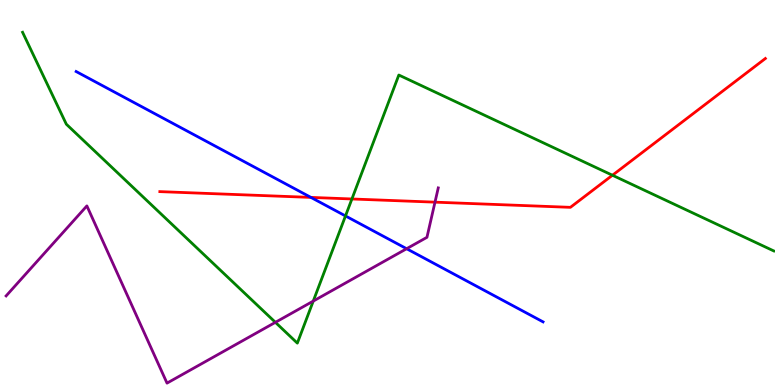[{'lines': ['blue', 'red'], 'intersections': [{'x': 4.01, 'y': 4.87}]}, {'lines': ['green', 'red'], 'intersections': [{'x': 4.54, 'y': 4.83}, {'x': 7.9, 'y': 5.45}]}, {'lines': ['purple', 'red'], 'intersections': [{'x': 5.61, 'y': 4.75}]}, {'lines': ['blue', 'green'], 'intersections': [{'x': 4.46, 'y': 4.39}]}, {'lines': ['blue', 'purple'], 'intersections': [{'x': 5.25, 'y': 3.54}]}, {'lines': ['green', 'purple'], 'intersections': [{'x': 3.55, 'y': 1.63}, {'x': 4.04, 'y': 2.18}]}]